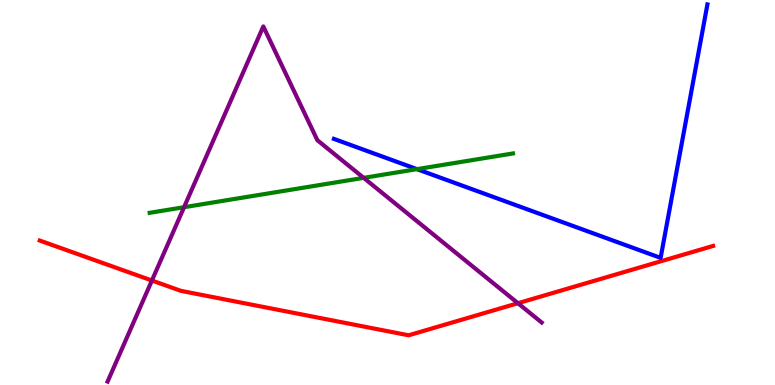[{'lines': ['blue', 'red'], 'intersections': []}, {'lines': ['green', 'red'], 'intersections': []}, {'lines': ['purple', 'red'], 'intersections': [{'x': 1.96, 'y': 2.71}, {'x': 6.68, 'y': 2.12}]}, {'lines': ['blue', 'green'], 'intersections': [{'x': 5.38, 'y': 5.61}]}, {'lines': ['blue', 'purple'], 'intersections': []}, {'lines': ['green', 'purple'], 'intersections': [{'x': 2.37, 'y': 4.62}, {'x': 4.69, 'y': 5.38}]}]